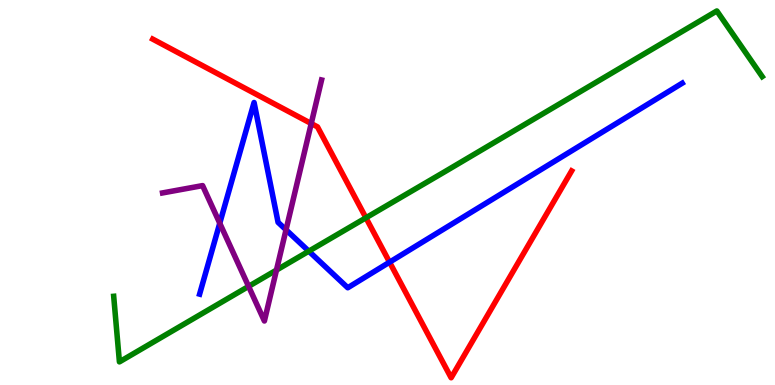[{'lines': ['blue', 'red'], 'intersections': [{'x': 5.03, 'y': 3.19}]}, {'lines': ['green', 'red'], 'intersections': [{'x': 4.72, 'y': 4.34}]}, {'lines': ['purple', 'red'], 'intersections': [{'x': 4.02, 'y': 6.79}]}, {'lines': ['blue', 'green'], 'intersections': [{'x': 3.98, 'y': 3.48}]}, {'lines': ['blue', 'purple'], 'intersections': [{'x': 2.84, 'y': 4.2}, {'x': 3.69, 'y': 4.03}]}, {'lines': ['green', 'purple'], 'intersections': [{'x': 3.21, 'y': 2.56}, {'x': 3.57, 'y': 2.98}]}]